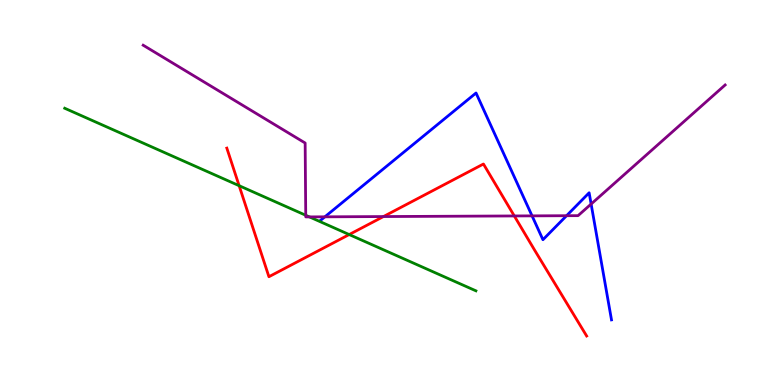[{'lines': ['blue', 'red'], 'intersections': []}, {'lines': ['green', 'red'], 'intersections': [{'x': 3.09, 'y': 5.18}, {'x': 4.51, 'y': 3.91}]}, {'lines': ['purple', 'red'], 'intersections': [{'x': 4.95, 'y': 4.38}, {'x': 6.64, 'y': 4.39}]}, {'lines': ['blue', 'green'], 'intersections': []}, {'lines': ['blue', 'purple'], 'intersections': [{'x': 4.19, 'y': 4.37}, {'x': 6.87, 'y': 4.39}, {'x': 7.31, 'y': 4.4}, {'x': 7.63, 'y': 4.7}]}, {'lines': ['green', 'purple'], 'intersections': [{'x': 3.95, 'y': 4.41}, {'x': 3.99, 'y': 4.37}]}]